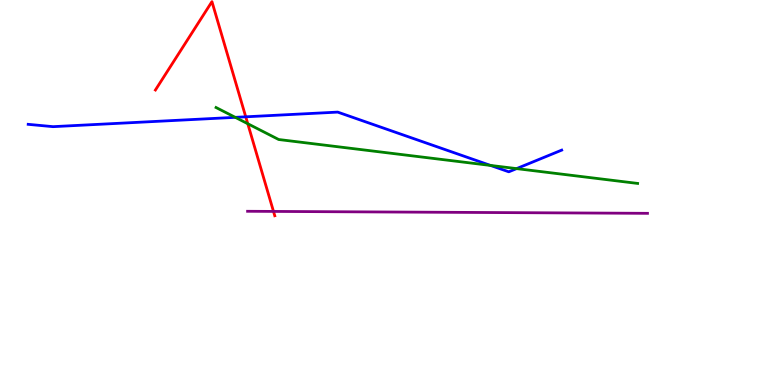[{'lines': ['blue', 'red'], 'intersections': [{'x': 3.17, 'y': 6.97}]}, {'lines': ['green', 'red'], 'intersections': [{'x': 3.2, 'y': 6.79}]}, {'lines': ['purple', 'red'], 'intersections': [{'x': 3.53, 'y': 4.51}]}, {'lines': ['blue', 'green'], 'intersections': [{'x': 3.04, 'y': 6.95}, {'x': 6.33, 'y': 5.7}, {'x': 6.67, 'y': 5.62}]}, {'lines': ['blue', 'purple'], 'intersections': []}, {'lines': ['green', 'purple'], 'intersections': []}]